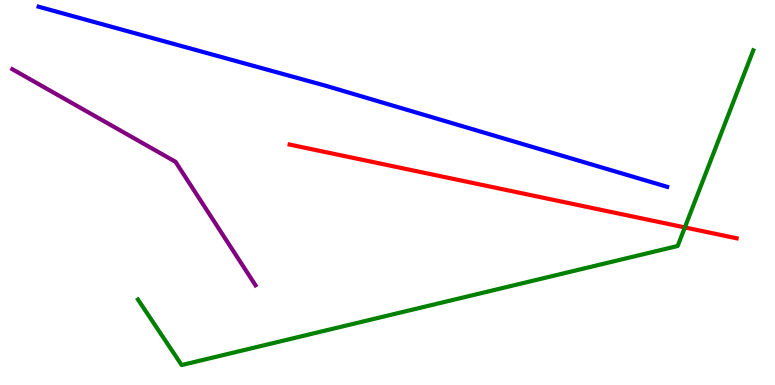[{'lines': ['blue', 'red'], 'intersections': []}, {'lines': ['green', 'red'], 'intersections': [{'x': 8.84, 'y': 4.09}]}, {'lines': ['purple', 'red'], 'intersections': []}, {'lines': ['blue', 'green'], 'intersections': []}, {'lines': ['blue', 'purple'], 'intersections': []}, {'lines': ['green', 'purple'], 'intersections': []}]